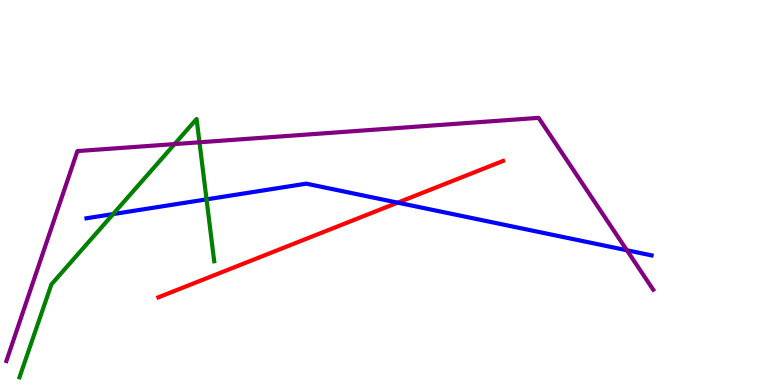[{'lines': ['blue', 'red'], 'intersections': [{'x': 5.13, 'y': 4.74}]}, {'lines': ['green', 'red'], 'intersections': []}, {'lines': ['purple', 'red'], 'intersections': []}, {'lines': ['blue', 'green'], 'intersections': [{'x': 1.46, 'y': 4.44}, {'x': 2.66, 'y': 4.82}]}, {'lines': ['blue', 'purple'], 'intersections': [{'x': 8.09, 'y': 3.5}]}, {'lines': ['green', 'purple'], 'intersections': [{'x': 2.25, 'y': 6.26}, {'x': 2.57, 'y': 6.3}]}]